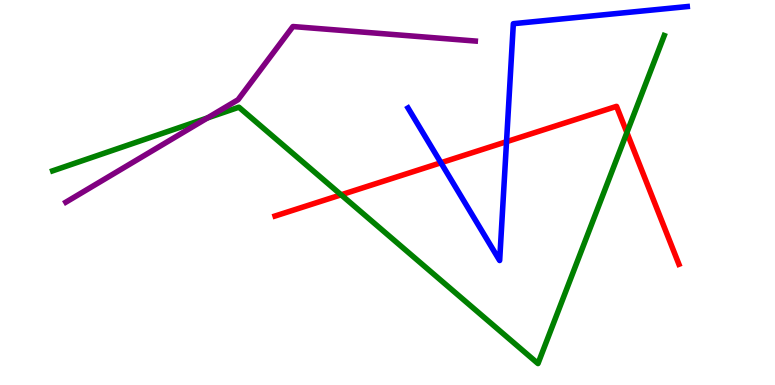[{'lines': ['blue', 'red'], 'intersections': [{'x': 5.69, 'y': 5.77}, {'x': 6.54, 'y': 6.32}]}, {'lines': ['green', 'red'], 'intersections': [{'x': 4.4, 'y': 4.94}, {'x': 8.09, 'y': 6.56}]}, {'lines': ['purple', 'red'], 'intersections': []}, {'lines': ['blue', 'green'], 'intersections': []}, {'lines': ['blue', 'purple'], 'intersections': []}, {'lines': ['green', 'purple'], 'intersections': [{'x': 2.68, 'y': 6.94}]}]